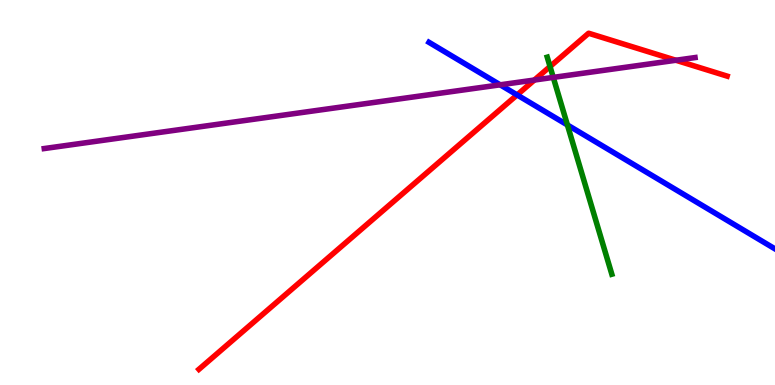[{'lines': ['blue', 'red'], 'intersections': [{'x': 6.67, 'y': 7.53}]}, {'lines': ['green', 'red'], 'intersections': [{'x': 7.1, 'y': 8.27}]}, {'lines': ['purple', 'red'], 'intersections': [{'x': 6.9, 'y': 7.92}, {'x': 8.72, 'y': 8.43}]}, {'lines': ['blue', 'green'], 'intersections': [{'x': 7.32, 'y': 6.75}]}, {'lines': ['blue', 'purple'], 'intersections': [{'x': 6.45, 'y': 7.8}]}, {'lines': ['green', 'purple'], 'intersections': [{'x': 7.14, 'y': 7.99}]}]